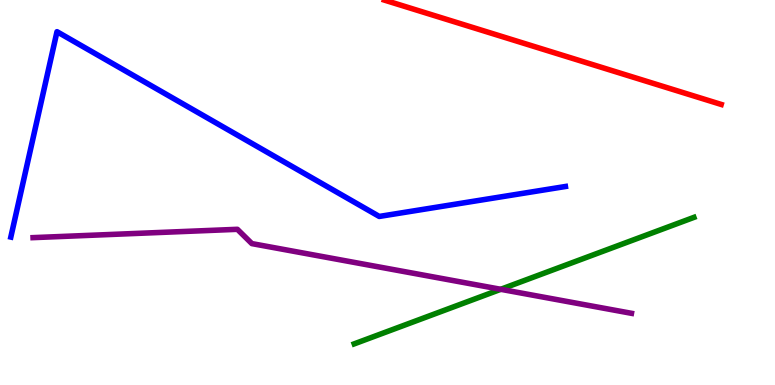[{'lines': ['blue', 'red'], 'intersections': []}, {'lines': ['green', 'red'], 'intersections': []}, {'lines': ['purple', 'red'], 'intersections': []}, {'lines': ['blue', 'green'], 'intersections': []}, {'lines': ['blue', 'purple'], 'intersections': []}, {'lines': ['green', 'purple'], 'intersections': [{'x': 6.46, 'y': 2.49}]}]